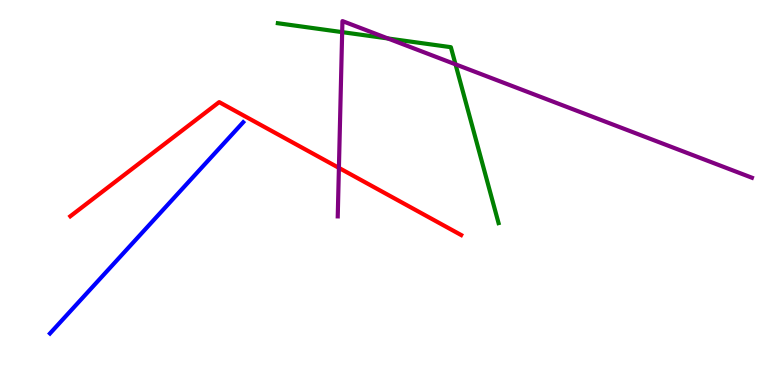[{'lines': ['blue', 'red'], 'intersections': []}, {'lines': ['green', 'red'], 'intersections': []}, {'lines': ['purple', 'red'], 'intersections': [{'x': 4.37, 'y': 5.64}]}, {'lines': ['blue', 'green'], 'intersections': []}, {'lines': ['blue', 'purple'], 'intersections': []}, {'lines': ['green', 'purple'], 'intersections': [{'x': 4.42, 'y': 9.17}, {'x': 5.0, 'y': 9.0}, {'x': 5.88, 'y': 8.33}]}]